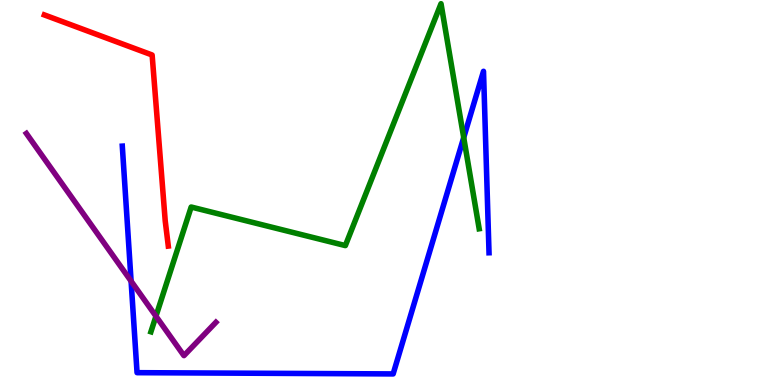[{'lines': ['blue', 'red'], 'intersections': []}, {'lines': ['green', 'red'], 'intersections': []}, {'lines': ['purple', 'red'], 'intersections': []}, {'lines': ['blue', 'green'], 'intersections': [{'x': 5.98, 'y': 6.43}]}, {'lines': ['blue', 'purple'], 'intersections': [{'x': 1.69, 'y': 2.7}]}, {'lines': ['green', 'purple'], 'intersections': [{'x': 2.01, 'y': 1.79}]}]